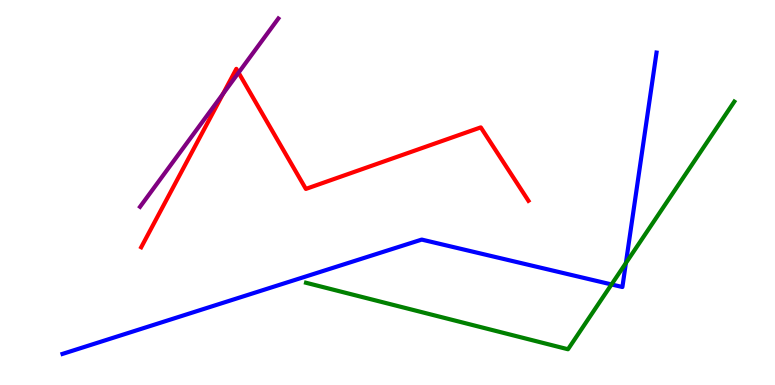[{'lines': ['blue', 'red'], 'intersections': []}, {'lines': ['green', 'red'], 'intersections': []}, {'lines': ['purple', 'red'], 'intersections': [{'x': 2.88, 'y': 7.56}, {'x': 3.08, 'y': 8.11}]}, {'lines': ['blue', 'green'], 'intersections': [{'x': 7.89, 'y': 2.61}, {'x': 8.08, 'y': 3.17}]}, {'lines': ['blue', 'purple'], 'intersections': []}, {'lines': ['green', 'purple'], 'intersections': []}]